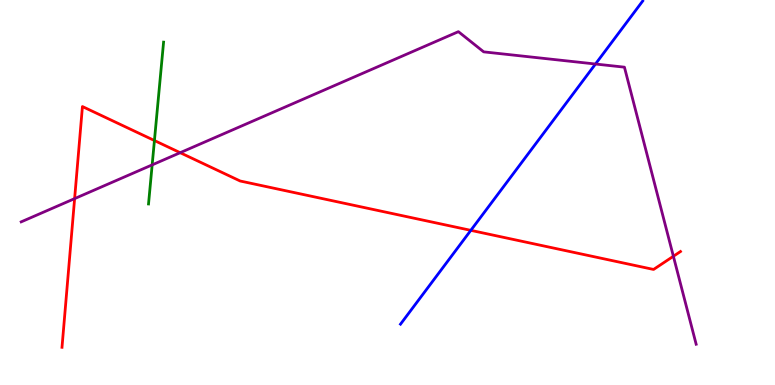[{'lines': ['blue', 'red'], 'intersections': [{'x': 6.08, 'y': 4.02}]}, {'lines': ['green', 'red'], 'intersections': [{'x': 1.99, 'y': 6.35}]}, {'lines': ['purple', 'red'], 'intersections': [{'x': 0.963, 'y': 4.84}, {'x': 2.32, 'y': 6.03}, {'x': 8.69, 'y': 3.34}]}, {'lines': ['blue', 'green'], 'intersections': []}, {'lines': ['blue', 'purple'], 'intersections': [{'x': 7.68, 'y': 8.34}]}, {'lines': ['green', 'purple'], 'intersections': [{'x': 1.96, 'y': 5.72}]}]